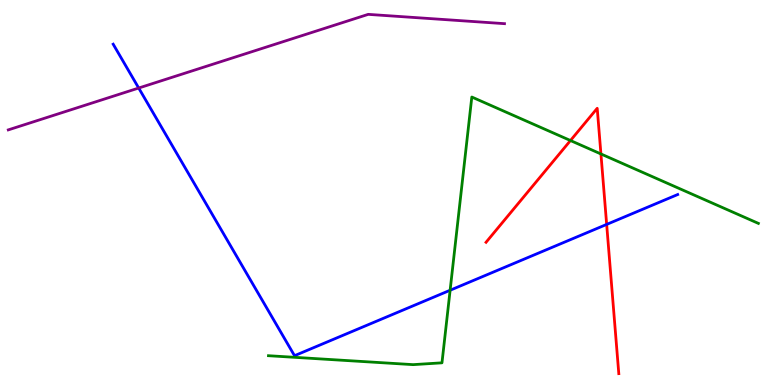[{'lines': ['blue', 'red'], 'intersections': [{'x': 7.83, 'y': 4.17}]}, {'lines': ['green', 'red'], 'intersections': [{'x': 7.36, 'y': 6.35}, {'x': 7.75, 'y': 6.0}]}, {'lines': ['purple', 'red'], 'intersections': []}, {'lines': ['blue', 'green'], 'intersections': [{'x': 5.81, 'y': 2.46}]}, {'lines': ['blue', 'purple'], 'intersections': [{'x': 1.79, 'y': 7.71}]}, {'lines': ['green', 'purple'], 'intersections': []}]